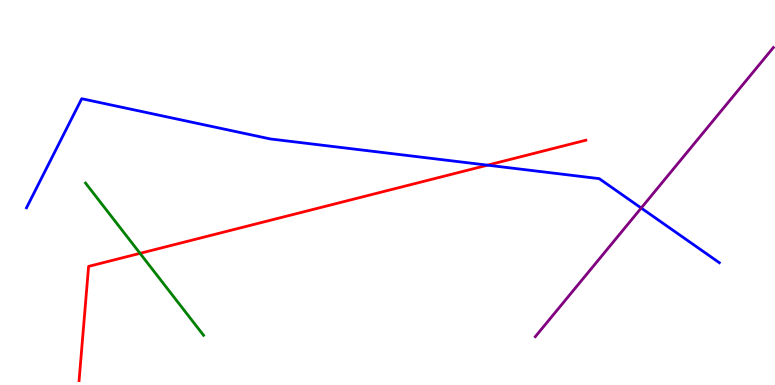[{'lines': ['blue', 'red'], 'intersections': [{'x': 6.29, 'y': 5.71}]}, {'lines': ['green', 'red'], 'intersections': [{'x': 1.81, 'y': 3.42}]}, {'lines': ['purple', 'red'], 'intersections': []}, {'lines': ['blue', 'green'], 'intersections': []}, {'lines': ['blue', 'purple'], 'intersections': [{'x': 8.27, 'y': 4.6}]}, {'lines': ['green', 'purple'], 'intersections': []}]